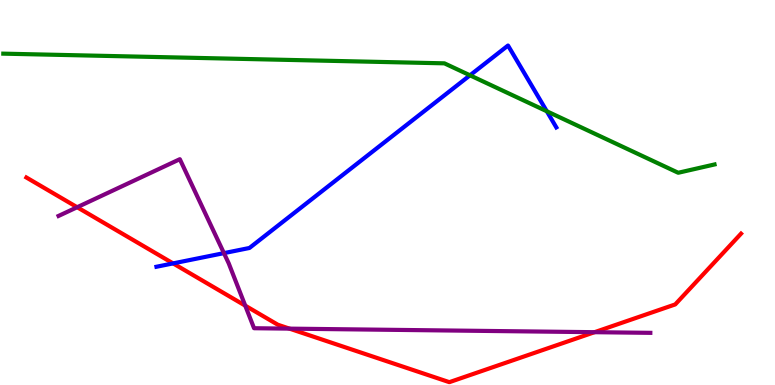[{'lines': ['blue', 'red'], 'intersections': [{'x': 2.23, 'y': 3.16}]}, {'lines': ['green', 'red'], 'intersections': []}, {'lines': ['purple', 'red'], 'intersections': [{'x': 0.996, 'y': 4.62}, {'x': 3.16, 'y': 2.06}, {'x': 3.74, 'y': 1.46}, {'x': 7.67, 'y': 1.37}]}, {'lines': ['blue', 'green'], 'intersections': [{'x': 6.06, 'y': 8.04}, {'x': 7.06, 'y': 7.11}]}, {'lines': ['blue', 'purple'], 'intersections': [{'x': 2.89, 'y': 3.43}]}, {'lines': ['green', 'purple'], 'intersections': []}]